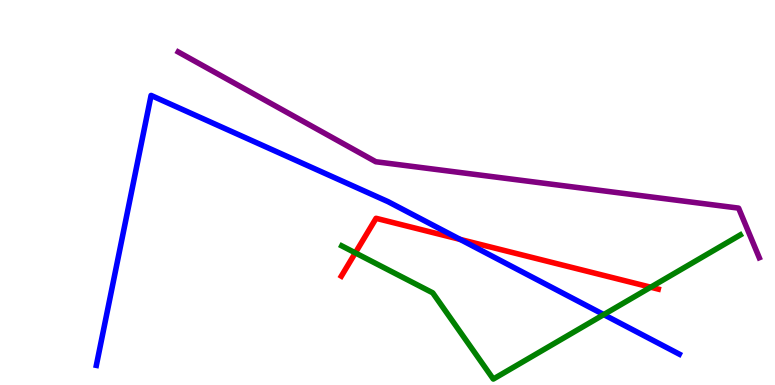[{'lines': ['blue', 'red'], 'intersections': [{'x': 5.94, 'y': 3.78}]}, {'lines': ['green', 'red'], 'intersections': [{'x': 4.58, 'y': 3.43}, {'x': 8.4, 'y': 2.54}]}, {'lines': ['purple', 'red'], 'intersections': []}, {'lines': ['blue', 'green'], 'intersections': [{'x': 7.79, 'y': 1.83}]}, {'lines': ['blue', 'purple'], 'intersections': []}, {'lines': ['green', 'purple'], 'intersections': []}]